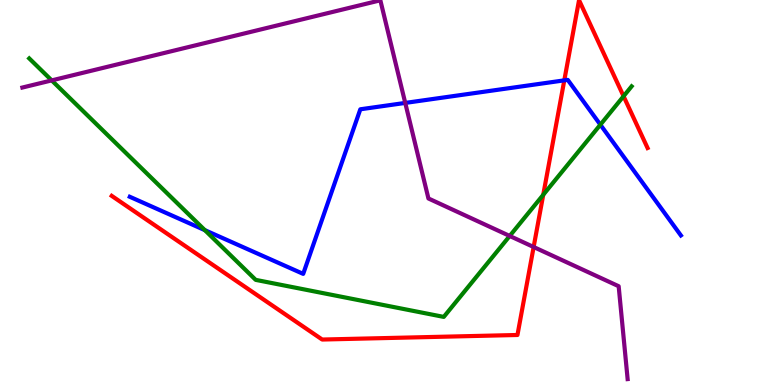[{'lines': ['blue', 'red'], 'intersections': [{'x': 7.28, 'y': 7.91}]}, {'lines': ['green', 'red'], 'intersections': [{'x': 7.01, 'y': 4.94}, {'x': 8.05, 'y': 7.5}]}, {'lines': ['purple', 'red'], 'intersections': [{'x': 6.89, 'y': 3.58}]}, {'lines': ['blue', 'green'], 'intersections': [{'x': 2.64, 'y': 4.02}, {'x': 7.75, 'y': 6.76}]}, {'lines': ['blue', 'purple'], 'intersections': [{'x': 5.23, 'y': 7.33}]}, {'lines': ['green', 'purple'], 'intersections': [{'x': 0.667, 'y': 7.91}, {'x': 6.58, 'y': 3.87}]}]